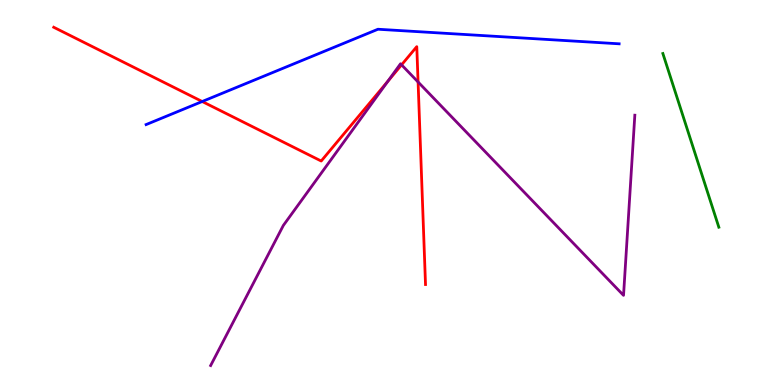[{'lines': ['blue', 'red'], 'intersections': [{'x': 2.61, 'y': 7.36}]}, {'lines': ['green', 'red'], 'intersections': []}, {'lines': ['purple', 'red'], 'intersections': [{'x': 5.01, 'y': 7.89}, {'x': 5.18, 'y': 8.32}, {'x': 5.39, 'y': 7.87}]}, {'lines': ['blue', 'green'], 'intersections': []}, {'lines': ['blue', 'purple'], 'intersections': []}, {'lines': ['green', 'purple'], 'intersections': []}]